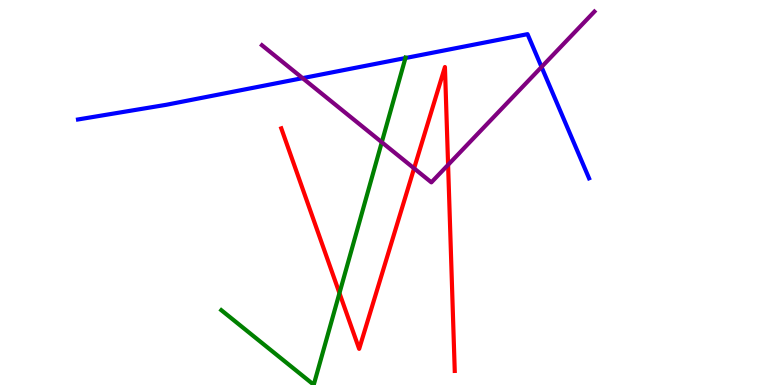[{'lines': ['blue', 'red'], 'intersections': []}, {'lines': ['green', 'red'], 'intersections': [{'x': 4.38, 'y': 2.39}]}, {'lines': ['purple', 'red'], 'intersections': [{'x': 5.34, 'y': 5.63}, {'x': 5.78, 'y': 5.72}]}, {'lines': ['blue', 'green'], 'intersections': [{'x': 5.23, 'y': 8.49}]}, {'lines': ['blue', 'purple'], 'intersections': [{'x': 3.9, 'y': 7.97}, {'x': 6.99, 'y': 8.26}]}, {'lines': ['green', 'purple'], 'intersections': [{'x': 4.93, 'y': 6.31}]}]